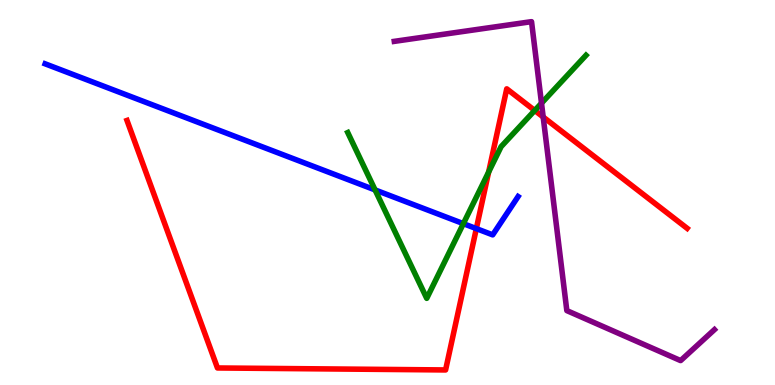[{'lines': ['blue', 'red'], 'intersections': [{'x': 6.15, 'y': 4.06}]}, {'lines': ['green', 'red'], 'intersections': [{'x': 6.3, 'y': 5.53}, {'x': 6.9, 'y': 7.13}]}, {'lines': ['purple', 'red'], 'intersections': [{'x': 7.01, 'y': 6.96}]}, {'lines': ['blue', 'green'], 'intersections': [{'x': 4.84, 'y': 5.07}, {'x': 5.98, 'y': 4.19}]}, {'lines': ['blue', 'purple'], 'intersections': []}, {'lines': ['green', 'purple'], 'intersections': [{'x': 6.99, 'y': 7.32}]}]